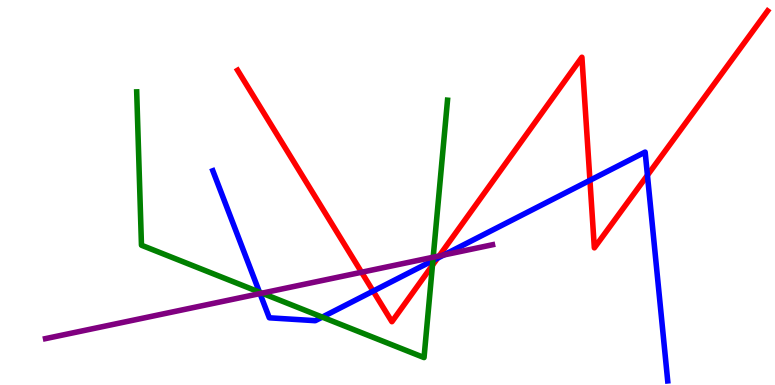[{'lines': ['blue', 'red'], 'intersections': [{'x': 4.81, 'y': 2.44}, {'x': 5.65, 'y': 3.29}, {'x': 7.61, 'y': 5.32}, {'x': 8.35, 'y': 5.45}]}, {'lines': ['green', 'red'], 'intersections': [{'x': 5.58, 'y': 3.11}]}, {'lines': ['purple', 'red'], 'intersections': [{'x': 4.67, 'y': 2.93}, {'x': 5.67, 'y': 3.35}]}, {'lines': ['blue', 'green'], 'intersections': [{'x': 3.35, 'y': 2.41}, {'x': 4.16, 'y': 1.76}, {'x': 5.59, 'y': 3.23}]}, {'lines': ['blue', 'purple'], 'intersections': [{'x': 3.35, 'y': 2.37}, {'x': 5.73, 'y': 3.38}]}, {'lines': ['green', 'purple'], 'intersections': [{'x': 3.38, 'y': 2.39}, {'x': 5.59, 'y': 3.32}]}]